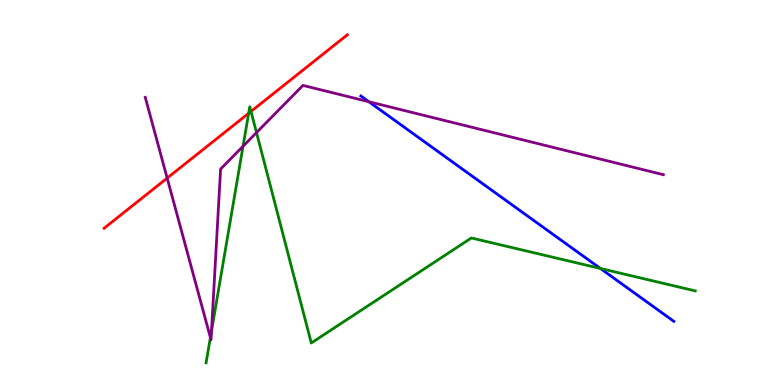[{'lines': ['blue', 'red'], 'intersections': []}, {'lines': ['green', 'red'], 'intersections': [{'x': 3.21, 'y': 7.06}, {'x': 3.24, 'y': 7.11}]}, {'lines': ['purple', 'red'], 'intersections': [{'x': 2.16, 'y': 5.37}]}, {'lines': ['blue', 'green'], 'intersections': [{'x': 7.75, 'y': 3.03}]}, {'lines': ['blue', 'purple'], 'intersections': [{'x': 4.76, 'y': 7.36}]}, {'lines': ['green', 'purple'], 'intersections': [{'x': 2.71, 'y': 1.23}, {'x': 2.73, 'y': 1.4}, {'x': 3.14, 'y': 6.2}, {'x': 3.31, 'y': 6.56}]}]